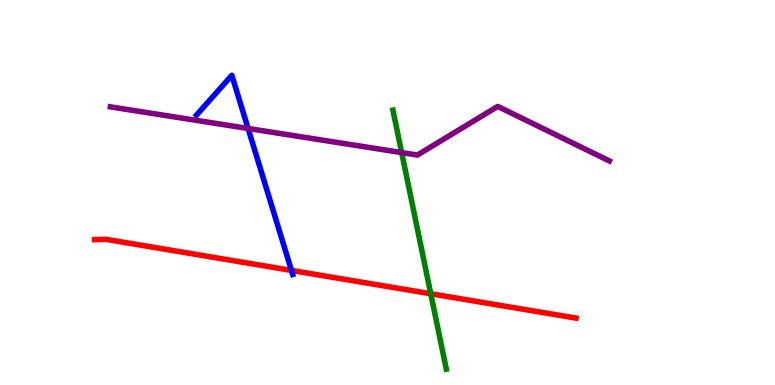[{'lines': ['blue', 'red'], 'intersections': [{'x': 3.76, 'y': 2.98}]}, {'lines': ['green', 'red'], 'intersections': [{'x': 5.56, 'y': 2.37}]}, {'lines': ['purple', 'red'], 'intersections': []}, {'lines': ['blue', 'green'], 'intersections': []}, {'lines': ['blue', 'purple'], 'intersections': [{'x': 3.2, 'y': 6.66}]}, {'lines': ['green', 'purple'], 'intersections': [{'x': 5.18, 'y': 6.04}]}]